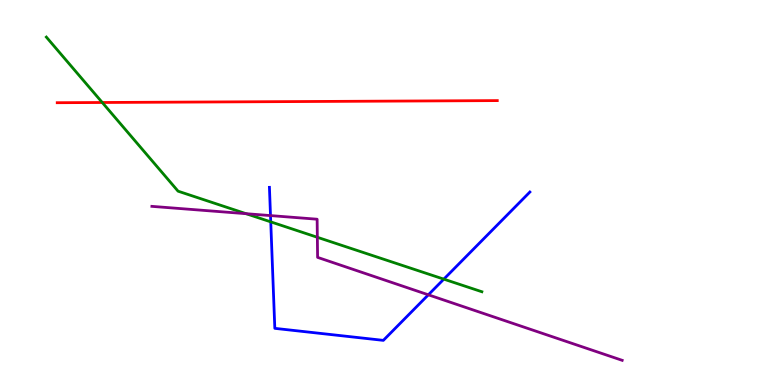[{'lines': ['blue', 'red'], 'intersections': []}, {'lines': ['green', 'red'], 'intersections': [{'x': 1.32, 'y': 7.34}]}, {'lines': ['purple', 'red'], 'intersections': []}, {'lines': ['blue', 'green'], 'intersections': [{'x': 3.49, 'y': 4.24}, {'x': 5.73, 'y': 2.75}]}, {'lines': ['blue', 'purple'], 'intersections': [{'x': 3.49, 'y': 4.4}, {'x': 5.53, 'y': 2.34}]}, {'lines': ['green', 'purple'], 'intersections': [{'x': 3.17, 'y': 4.45}, {'x': 4.09, 'y': 3.84}]}]